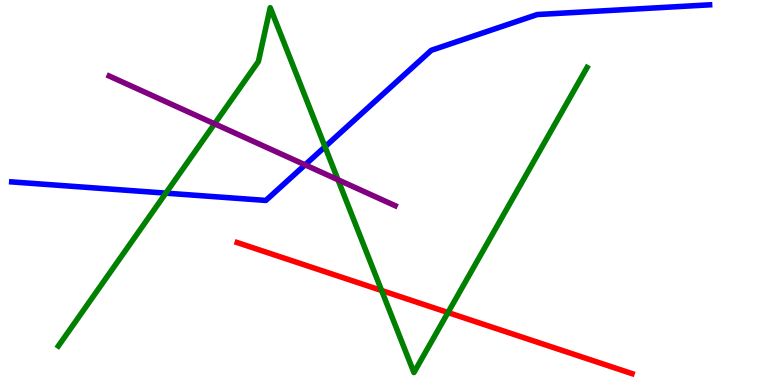[{'lines': ['blue', 'red'], 'intersections': []}, {'lines': ['green', 'red'], 'intersections': [{'x': 4.92, 'y': 2.46}, {'x': 5.78, 'y': 1.88}]}, {'lines': ['purple', 'red'], 'intersections': []}, {'lines': ['blue', 'green'], 'intersections': [{'x': 2.14, 'y': 4.98}, {'x': 4.19, 'y': 6.19}]}, {'lines': ['blue', 'purple'], 'intersections': [{'x': 3.94, 'y': 5.72}]}, {'lines': ['green', 'purple'], 'intersections': [{'x': 2.77, 'y': 6.78}, {'x': 4.36, 'y': 5.33}]}]